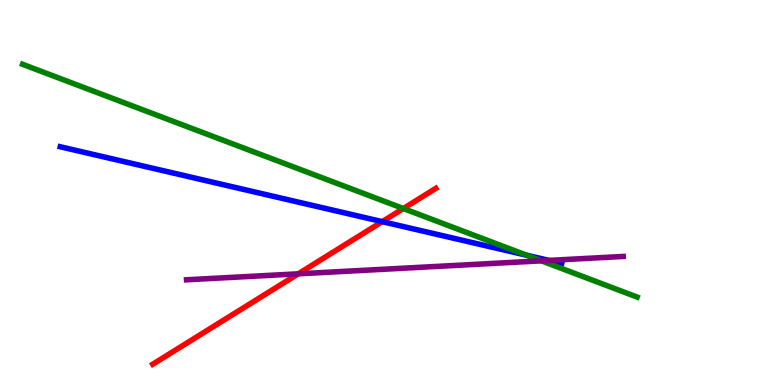[{'lines': ['blue', 'red'], 'intersections': [{'x': 4.93, 'y': 4.24}]}, {'lines': ['green', 'red'], 'intersections': [{'x': 5.2, 'y': 4.58}]}, {'lines': ['purple', 'red'], 'intersections': [{'x': 3.85, 'y': 2.89}]}, {'lines': ['blue', 'green'], 'intersections': [{'x': 6.8, 'y': 3.37}]}, {'lines': ['blue', 'purple'], 'intersections': [{'x': 7.08, 'y': 3.24}]}, {'lines': ['green', 'purple'], 'intersections': [{'x': 6.99, 'y': 3.23}]}]